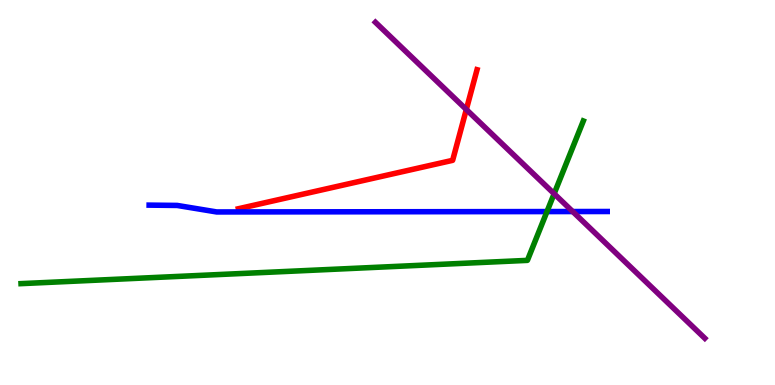[{'lines': ['blue', 'red'], 'intersections': []}, {'lines': ['green', 'red'], 'intersections': []}, {'lines': ['purple', 'red'], 'intersections': [{'x': 6.02, 'y': 7.16}]}, {'lines': ['blue', 'green'], 'intersections': [{'x': 7.06, 'y': 4.5}]}, {'lines': ['blue', 'purple'], 'intersections': [{'x': 7.39, 'y': 4.51}]}, {'lines': ['green', 'purple'], 'intersections': [{'x': 7.15, 'y': 4.97}]}]